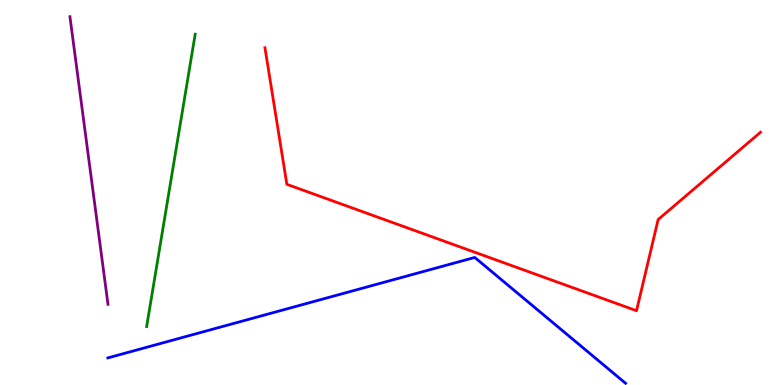[{'lines': ['blue', 'red'], 'intersections': []}, {'lines': ['green', 'red'], 'intersections': []}, {'lines': ['purple', 'red'], 'intersections': []}, {'lines': ['blue', 'green'], 'intersections': []}, {'lines': ['blue', 'purple'], 'intersections': []}, {'lines': ['green', 'purple'], 'intersections': []}]